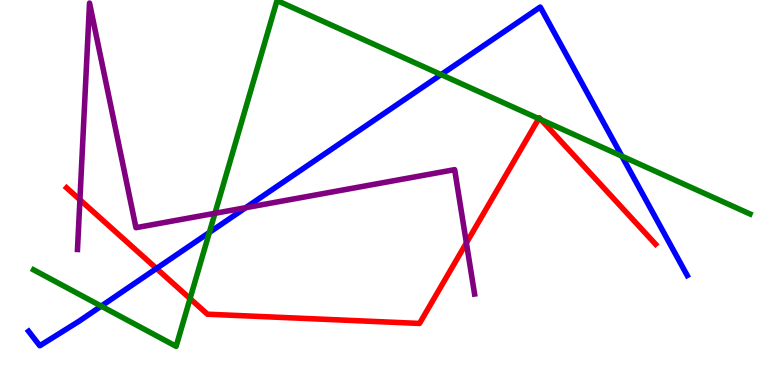[{'lines': ['blue', 'red'], 'intersections': [{'x': 2.02, 'y': 3.03}]}, {'lines': ['green', 'red'], 'intersections': [{'x': 2.45, 'y': 2.24}, {'x': 6.95, 'y': 6.92}, {'x': 6.98, 'y': 6.89}]}, {'lines': ['purple', 'red'], 'intersections': [{'x': 1.03, 'y': 4.81}, {'x': 6.02, 'y': 3.69}]}, {'lines': ['blue', 'green'], 'intersections': [{'x': 1.31, 'y': 2.05}, {'x': 2.7, 'y': 3.96}, {'x': 5.69, 'y': 8.06}, {'x': 8.02, 'y': 5.94}]}, {'lines': ['blue', 'purple'], 'intersections': [{'x': 3.17, 'y': 4.61}]}, {'lines': ['green', 'purple'], 'intersections': [{'x': 2.77, 'y': 4.46}]}]